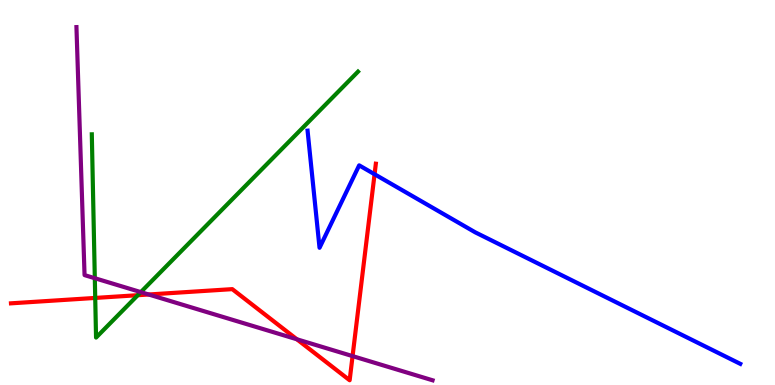[{'lines': ['blue', 'red'], 'intersections': [{'x': 4.83, 'y': 5.47}]}, {'lines': ['green', 'red'], 'intersections': [{'x': 1.23, 'y': 2.26}, {'x': 1.78, 'y': 2.33}]}, {'lines': ['purple', 'red'], 'intersections': [{'x': 1.92, 'y': 2.35}, {'x': 3.83, 'y': 1.19}, {'x': 4.55, 'y': 0.75}]}, {'lines': ['blue', 'green'], 'intersections': []}, {'lines': ['blue', 'purple'], 'intersections': []}, {'lines': ['green', 'purple'], 'intersections': [{'x': 1.22, 'y': 2.77}, {'x': 1.82, 'y': 2.41}]}]